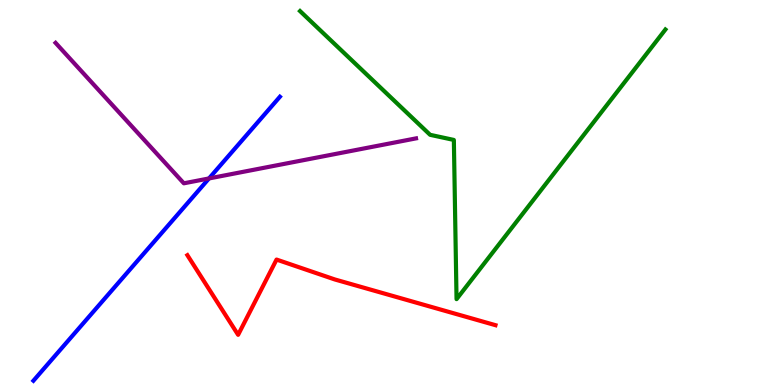[{'lines': ['blue', 'red'], 'intersections': []}, {'lines': ['green', 'red'], 'intersections': []}, {'lines': ['purple', 'red'], 'intersections': []}, {'lines': ['blue', 'green'], 'intersections': []}, {'lines': ['blue', 'purple'], 'intersections': [{'x': 2.7, 'y': 5.37}]}, {'lines': ['green', 'purple'], 'intersections': []}]